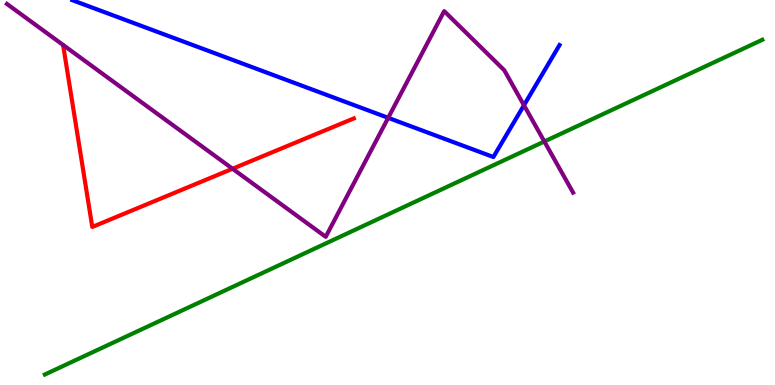[{'lines': ['blue', 'red'], 'intersections': []}, {'lines': ['green', 'red'], 'intersections': []}, {'lines': ['purple', 'red'], 'intersections': [{'x': 3.0, 'y': 5.62}]}, {'lines': ['blue', 'green'], 'intersections': []}, {'lines': ['blue', 'purple'], 'intersections': [{'x': 5.01, 'y': 6.94}, {'x': 6.76, 'y': 7.27}]}, {'lines': ['green', 'purple'], 'intersections': [{'x': 7.02, 'y': 6.33}]}]